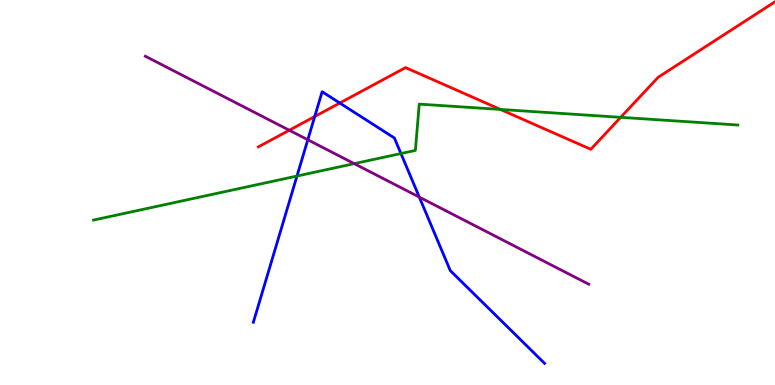[{'lines': ['blue', 'red'], 'intersections': [{'x': 4.06, 'y': 6.97}, {'x': 4.38, 'y': 7.32}]}, {'lines': ['green', 'red'], 'intersections': [{'x': 6.46, 'y': 7.16}, {'x': 8.01, 'y': 6.95}]}, {'lines': ['purple', 'red'], 'intersections': [{'x': 3.73, 'y': 6.62}]}, {'lines': ['blue', 'green'], 'intersections': [{'x': 3.83, 'y': 5.43}, {'x': 5.17, 'y': 6.01}]}, {'lines': ['blue', 'purple'], 'intersections': [{'x': 3.97, 'y': 6.37}, {'x': 5.41, 'y': 4.88}]}, {'lines': ['green', 'purple'], 'intersections': [{'x': 4.57, 'y': 5.75}]}]